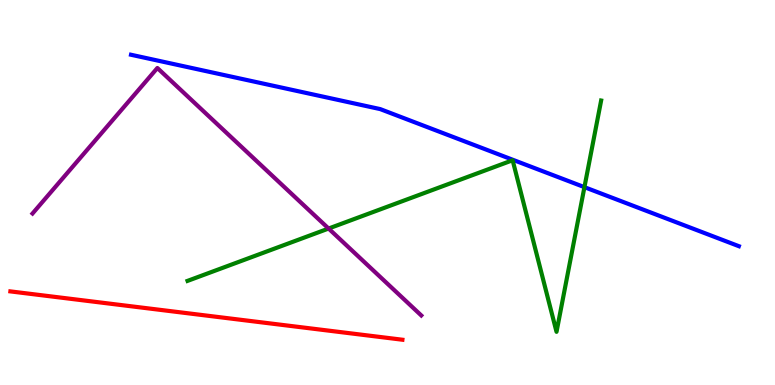[{'lines': ['blue', 'red'], 'intersections': []}, {'lines': ['green', 'red'], 'intersections': []}, {'lines': ['purple', 'red'], 'intersections': []}, {'lines': ['blue', 'green'], 'intersections': [{'x': 7.54, 'y': 5.14}]}, {'lines': ['blue', 'purple'], 'intersections': []}, {'lines': ['green', 'purple'], 'intersections': [{'x': 4.24, 'y': 4.06}]}]